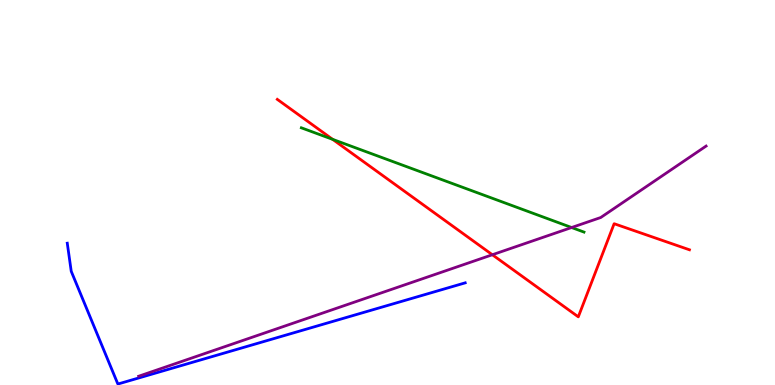[{'lines': ['blue', 'red'], 'intersections': []}, {'lines': ['green', 'red'], 'intersections': [{'x': 4.29, 'y': 6.38}]}, {'lines': ['purple', 'red'], 'intersections': [{'x': 6.35, 'y': 3.38}]}, {'lines': ['blue', 'green'], 'intersections': []}, {'lines': ['blue', 'purple'], 'intersections': []}, {'lines': ['green', 'purple'], 'intersections': [{'x': 7.38, 'y': 4.09}]}]